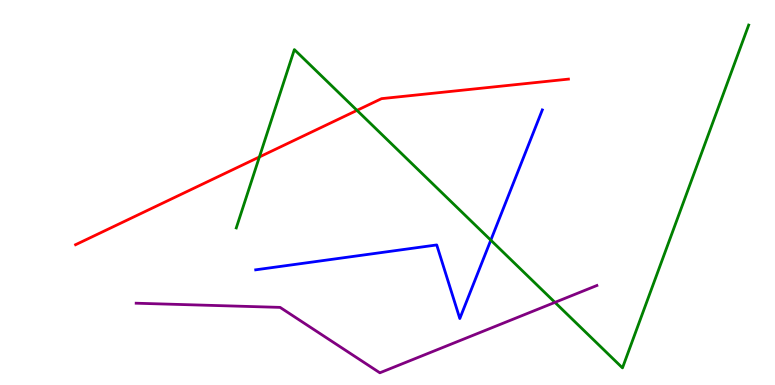[{'lines': ['blue', 'red'], 'intersections': []}, {'lines': ['green', 'red'], 'intersections': [{'x': 3.35, 'y': 5.92}, {'x': 4.61, 'y': 7.13}]}, {'lines': ['purple', 'red'], 'intersections': []}, {'lines': ['blue', 'green'], 'intersections': [{'x': 6.33, 'y': 3.76}]}, {'lines': ['blue', 'purple'], 'intersections': []}, {'lines': ['green', 'purple'], 'intersections': [{'x': 7.16, 'y': 2.15}]}]